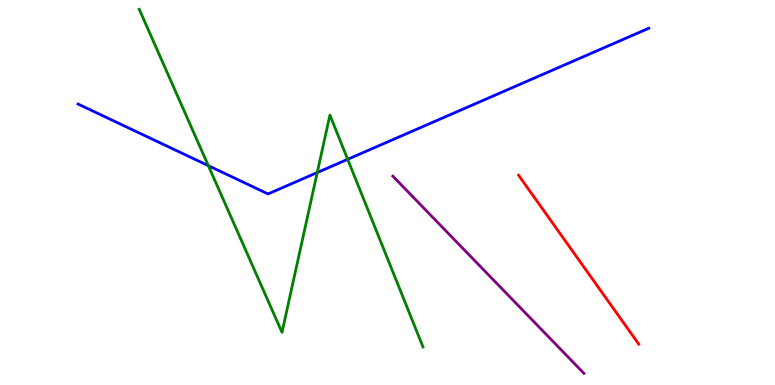[{'lines': ['blue', 'red'], 'intersections': []}, {'lines': ['green', 'red'], 'intersections': []}, {'lines': ['purple', 'red'], 'intersections': []}, {'lines': ['blue', 'green'], 'intersections': [{'x': 2.69, 'y': 5.7}, {'x': 4.09, 'y': 5.52}, {'x': 4.49, 'y': 5.86}]}, {'lines': ['blue', 'purple'], 'intersections': []}, {'lines': ['green', 'purple'], 'intersections': []}]